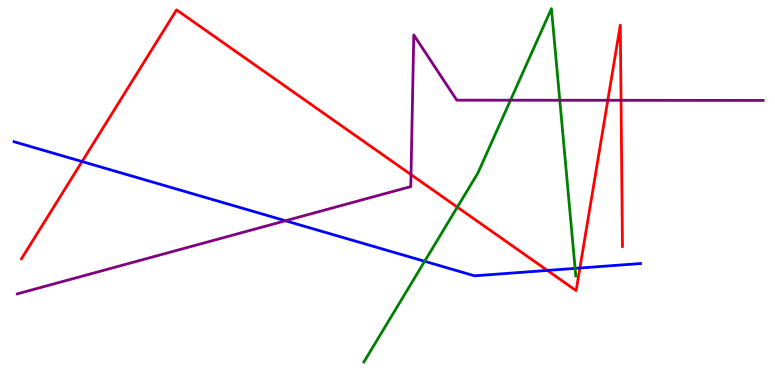[{'lines': ['blue', 'red'], 'intersections': [{'x': 1.06, 'y': 5.8}, {'x': 7.06, 'y': 2.98}, {'x': 7.48, 'y': 3.04}]}, {'lines': ['green', 'red'], 'intersections': [{'x': 5.9, 'y': 4.62}]}, {'lines': ['purple', 'red'], 'intersections': [{'x': 5.3, 'y': 5.46}, {'x': 7.84, 'y': 7.4}, {'x': 8.01, 'y': 7.39}]}, {'lines': ['blue', 'green'], 'intersections': [{'x': 5.48, 'y': 3.21}, {'x': 7.42, 'y': 3.03}]}, {'lines': ['blue', 'purple'], 'intersections': [{'x': 3.68, 'y': 4.27}]}, {'lines': ['green', 'purple'], 'intersections': [{'x': 6.59, 'y': 7.4}, {'x': 7.22, 'y': 7.4}]}]